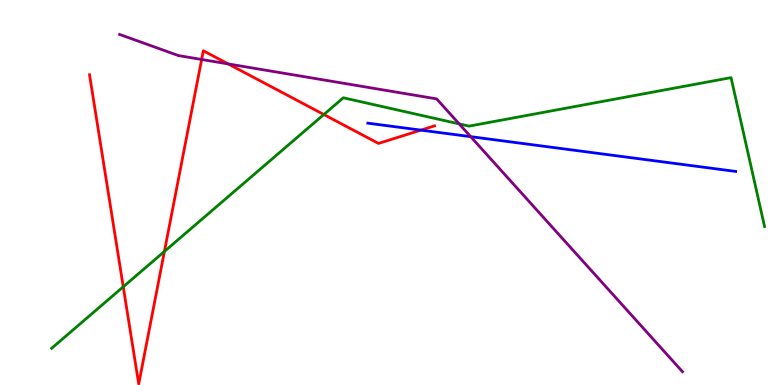[{'lines': ['blue', 'red'], 'intersections': [{'x': 5.43, 'y': 6.62}]}, {'lines': ['green', 'red'], 'intersections': [{'x': 1.59, 'y': 2.55}, {'x': 2.12, 'y': 3.47}, {'x': 4.18, 'y': 7.03}]}, {'lines': ['purple', 'red'], 'intersections': [{'x': 2.6, 'y': 8.46}, {'x': 2.94, 'y': 8.34}]}, {'lines': ['blue', 'green'], 'intersections': []}, {'lines': ['blue', 'purple'], 'intersections': [{'x': 6.07, 'y': 6.45}]}, {'lines': ['green', 'purple'], 'intersections': [{'x': 5.92, 'y': 6.78}]}]